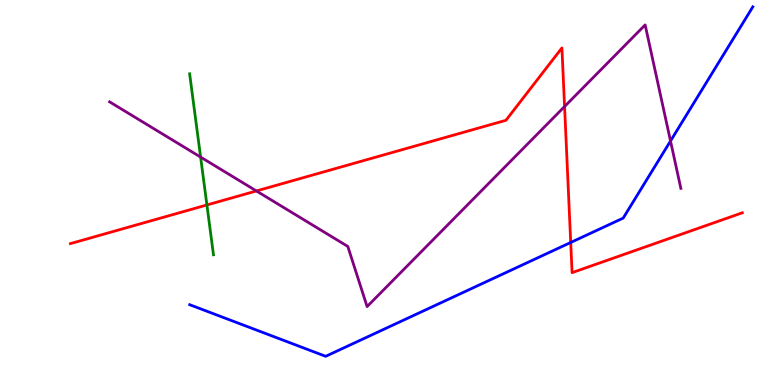[{'lines': ['blue', 'red'], 'intersections': [{'x': 7.36, 'y': 3.7}]}, {'lines': ['green', 'red'], 'intersections': [{'x': 2.67, 'y': 4.68}]}, {'lines': ['purple', 'red'], 'intersections': [{'x': 3.31, 'y': 5.04}, {'x': 7.28, 'y': 7.23}]}, {'lines': ['blue', 'green'], 'intersections': []}, {'lines': ['blue', 'purple'], 'intersections': [{'x': 8.65, 'y': 6.34}]}, {'lines': ['green', 'purple'], 'intersections': [{'x': 2.59, 'y': 5.92}]}]